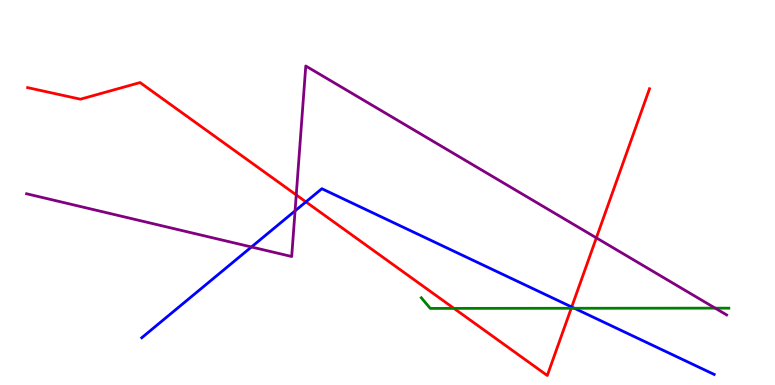[{'lines': ['blue', 'red'], 'intersections': [{'x': 3.95, 'y': 4.76}, {'x': 7.38, 'y': 2.03}]}, {'lines': ['green', 'red'], 'intersections': [{'x': 5.86, 'y': 1.99}, {'x': 7.37, 'y': 1.99}]}, {'lines': ['purple', 'red'], 'intersections': [{'x': 3.82, 'y': 4.94}, {'x': 7.69, 'y': 3.82}]}, {'lines': ['blue', 'green'], 'intersections': [{'x': 7.41, 'y': 1.99}]}, {'lines': ['blue', 'purple'], 'intersections': [{'x': 3.24, 'y': 3.58}, {'x': 3.81, 'y': 4.52}]}, {'lines': ['green', 'purple'], 'intersections': [{'x': 9.23, 'y': 2.0}]}]